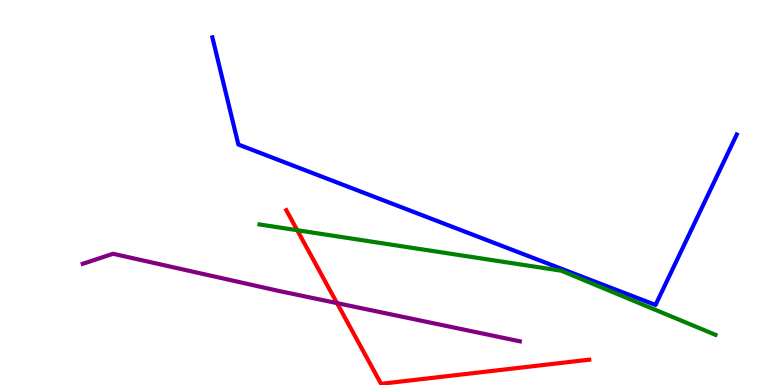[{'lines': ['blue', 'red'], 'intersections': []}, {'lines': ['green', 'red'], 'intersections': [{'x': 3.84, 'y': 4.02}]}, {'lines': ['purple', 'red'], 'intersections': [{'x': 4.35, 'y': 2.13}]}, {'lines': ['blue', 'green'], 'intersections': []}, {'lines': ['blue', 'purple'], 'intersections': []}, {'lines': ['green', 'purple'], 'intersections': []}]